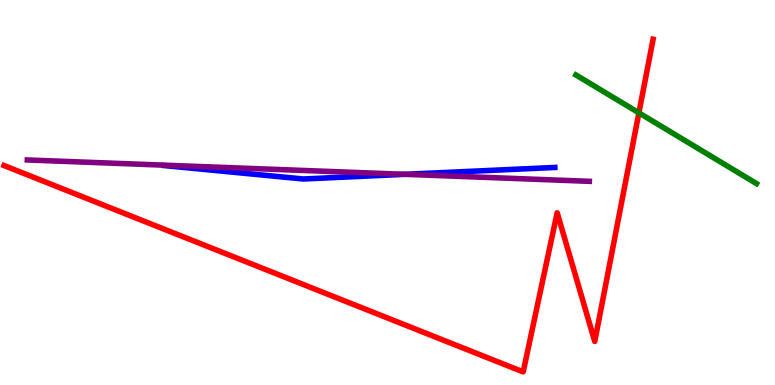[{'lines': ['blue', 'red'], 'intersections': []}, {'lines': ['green', 'red'], 'intersections': [{'x': 8.24, 'y': 7.07}]}, {'lines': ['purple', 'red'], 'intersections': []}, {'lines': ['blue', 'green'], 'intersections': []}, {'lines': ['blue', 'purple'], 'intersections': [{'x': 5.23, 'y': 5.47}]}, {'lines': ['green', 'purple'], 'intersections': []}]